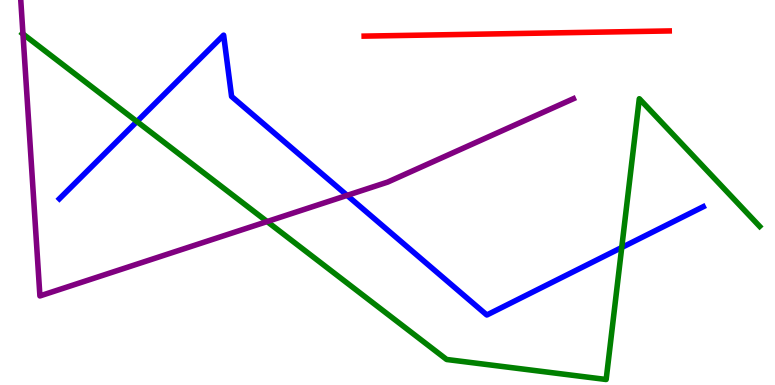[{'lines': ['blue', 'red'], 'intersections': []}, {'lines': ['green', 'red'], 'intersections': []}, {'lines': ['purple', 'red'], 'intersections': []}, {'lines': ['blue', 'green'], 'intersections': [{'x': 1.77, 'y': 6.84}, {'x': 8.02, 'y': 3.57}]}, {'lines': ['blue', 'purple'], 'intersections': [{'x': 4.48, 'y': 4.93}]}, {'lines': ['green', 'purple'], 'intersections': [{'x': 0.296, 'y': 9.12}, {'x': 3.45, 'y': 4.25}]}]